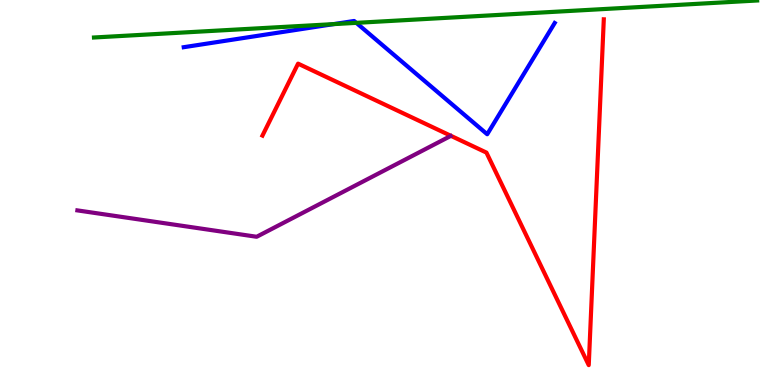[{'lines': ['blue', 'red'], 'intersections': []}, {'lines': ['green', 'red'], 'intersections': []}, {'lines': ['purple', 'red'], 'intersections': []}, {'lines': ['blue', 'green'], 'intersections': [{'x': 4.31, 'y': 9.37}, {'x': 4.6, 'y': 9.41}]}, {'lines': ['blue', 'purple'], 'intersections': []}, {'lines': ['green', 'purple'], 'intersections': []}]